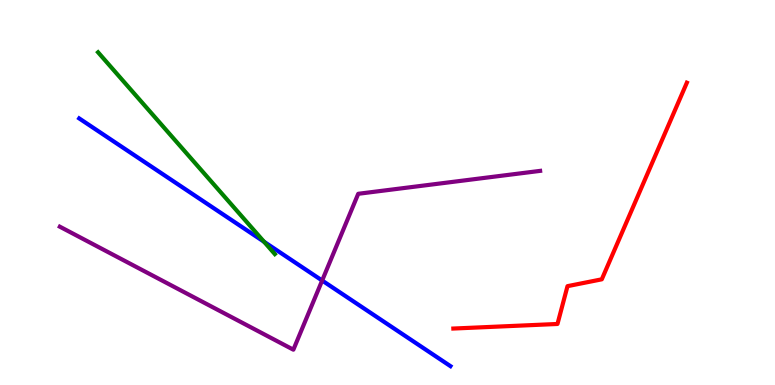[{'lines': ['blue', 'red'], 'intersections': []}, {'lines': ['green', 'red'], 'intersections': []}, {'lines': ['purple', 'red'], 'intersections': []}, {'lines': ['blue', 'green'], 'intersections': [{'x': 3.41, 'y': 3.72}]}, {'lines': ['blue', 'purple'], 'intersections': [{'x': 4.16, 'y': 2.71}]}, {'lines': ['green', 'purple'], 'intersections': []}]